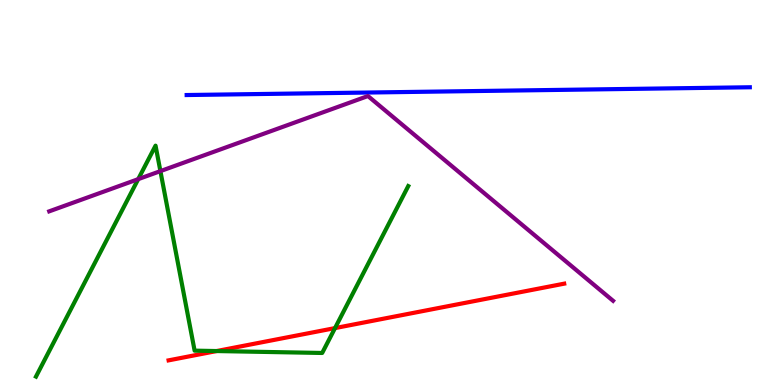[{'lines': ['blue', 'red'], 'intersections': []}, {'lines': ['green', 'red'], 'intersections': [{'x': 2.8, 'y': 0.882}, {'x': 4.32, 'y': 1.48}]}, {'lines': ['purple', 'red'], 'intersections': []}, {'lines': ['blue', 'green'], 'intersections': []}, {'lines': ['blue', 'purple'], 'intersections': []}, {'lines': ['green', 'purple'], 'intersections': [{'x': 1.78, 'y': 5.35}, {'x': 2.07, 'y': 5.56}]}]